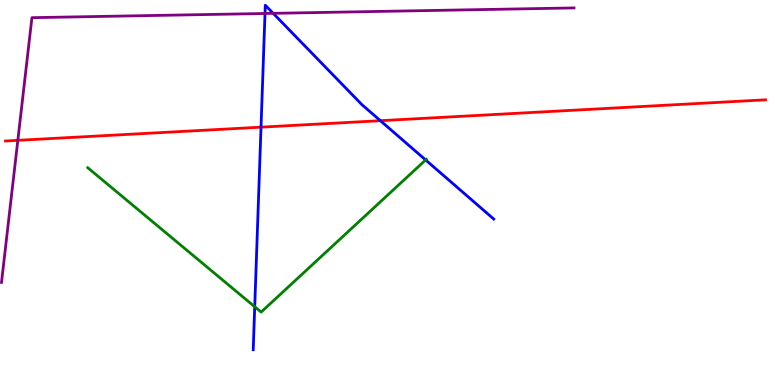[{'lines': ['blue', 'red'], 'intersections': [{'x': 3.37, 'y': 6.7}, {'x': 4.91, 'y': 6.87}]}, {'lines': ['green', 'red'], 'intersections': []}, {'lines': ['purple', 'red'], 'intersections': [{'x': 0.23, 'y': 6.35}]}, {'lines': ['blue', 'green'], 'intersections': [{'x': 3.29, 'y': 2.03}, {'x': 5.49, 'y': 5.85}]}, {'lines': ['blue', 'purple'], 'intersections': [{'x': 3.42, 'y': 9.65}, {'x': 3.52, 'y': 9.65}]}, {'lines': ['green', 'purple'], 'intersections': []}]